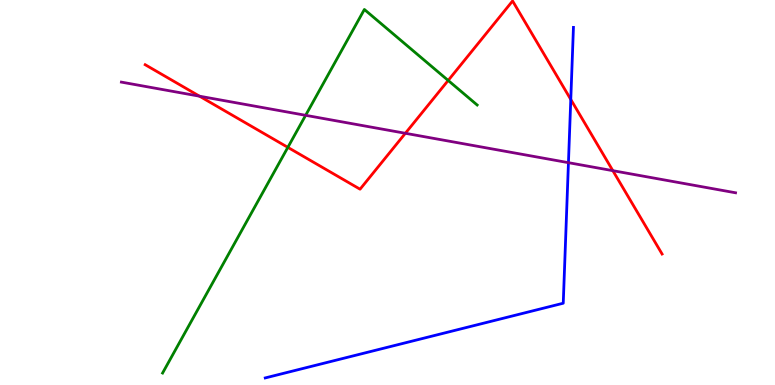[{'lines': ['blue', 'red'], 'intersections': [{'x': 7.36, 'y': 7.42}]}, {'lines': ['green', 'red'], 'intersections': [{'x': 3.71, 'y': 6.17}, {'x': 5.78, 'y': 7.91}]}, {'lines': ['purple', 'red'], 'intersections': [{'x': 2.57, 'y': 7.5}, {'x': 5.23, 'y': 6.54}, {'x': 7.91, 'y': 5.57}]}, {'lines': ['blue', 'green'], 'intersections': []}, {'lines': ['blue', 'purple'], 'intersections': [{'x': 7.33, 'y': 5.77}]}, {'lines': ['green', 'purple'], 'intersections': [{'x': 3.94, 'y': 7.0}]}]